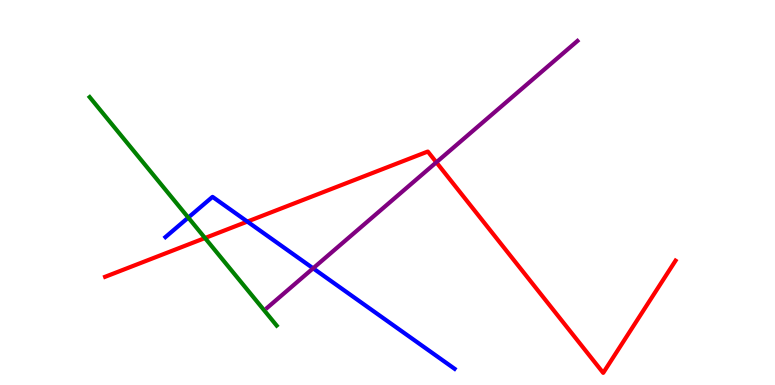[{'lines': ['blue', 'red'], 'intersections': [{'x': 3.19, 'y': 4.24}]}, {'lines': ['green', 'red'], 'intersections': [{'x': 2.65, 'y': 3.82}]}, {'lines': ['purple', 'red'], 'intersections': [{'x': 5.63, 'y': 5.78}]}, {'lines': ['blue', 'green'], 'intersections': [{'x': 2.43, 'y': 4.35}]}, {'lines': ['blue', 'purple'], 'intersections': [{'x': 4.04, 'y': 3.03}]}, {'lines': ['green', 'purple'], 'intersections': []}]